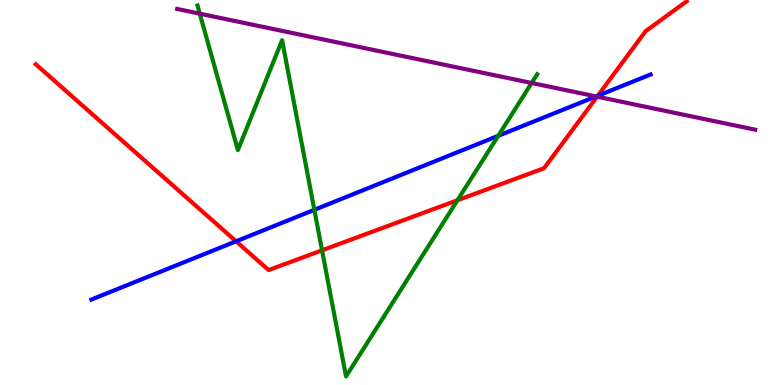[{'lines': ['blue', 'red'], 'intersections': [{'x': 3.05, 'y': 3.73}, {'x': 7.71, 'y': 7.51}]}, {'lines': ['green', 'red'], 'intersections': [{'x': 4.16, 'y': 3.5}, {'x': 5.9, 'y': 4.8}]}, {'lines': ['purple', 'red'], 'intersections': [{'x': 7.7, 'y': 7.49}]}, {'lines': ['blue', 'green'], 'intersections': [{'x': 4.06, 'y': 4.55}, {'x': 6.43, 'y': 6.47}]}, {'lines': ['blue', 'purple'], 'intersections': [{'x': 7.69, 'y': 7.49}]}, {'lines': ['green', 'purple'], 'intersections': [{'x': 2.58, 'y': 9.64}, {'x': 6.86, 'y': 7.84}]}]